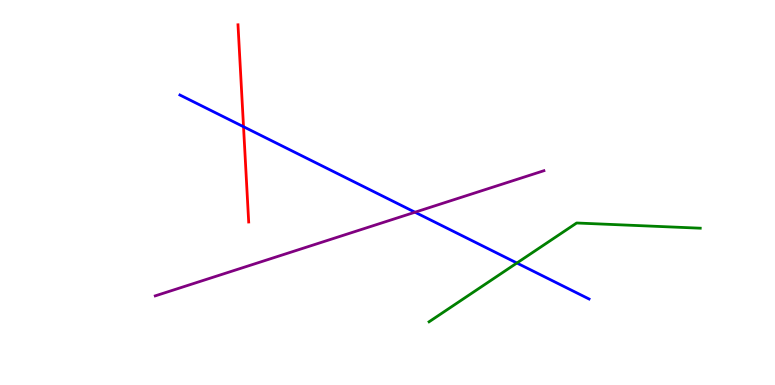[{'lines': ['blue', 'red'], 'intersections': [{'x': 3.14, 'y': 6.71}]}, {'lines': ['green', 'red'], 'intersections': []}, {'lines': ['purple', 'red'], 'intersections': []}, {'lines': ['blue', 'green'], 'intersections': [{'x': 6.67, 'y': 3.17}]}, {'lines': ['blue', 'purple'], 'intersections': [{'x': 5.36, 'y': 4.49}]}, {'lines': ['green', 'purple'], 'intersections': []}]